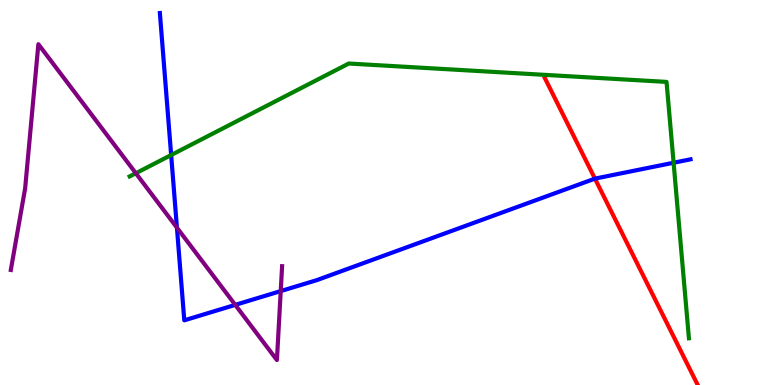[{'lines': ['blue', 'red'], 'intersections': [{'x': 7.68, 'y': 5.36}]}, {'lines': ['green', 'red'], 'intersections': []}, {'lines': ['purple', 'red'], 'intersections': []}, {'lines': ['blue', 'green'], 'intersections': [{'x': 2.21, 'y': 5.97}, {'x': 8.69, 'y': 5.77}]}, {'lines': ['blue', 'purple'], 'intersections': [{'x': 2.28, 'y': 4.09}, {'x': 3.04, 'y': 2.08}, {'x': 3.62, 'y': 2.44}]}, {'lines': ['green', 'purple'], 'intersections': [{'x': 1.75, 'y': 5.5}]}]